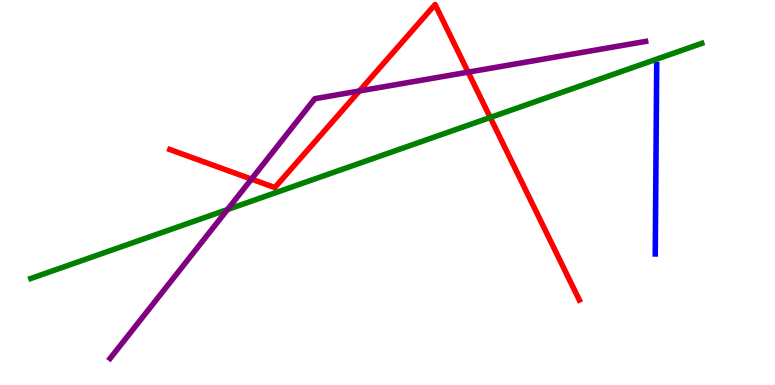[{'lines': ['blue', 'red'], 'intersections': []}, {'lines': ['green', 'red'], 'intersections': [{'x': 6.33, 'y': 6.95}]}, {'lines': ['purple', 'red'], 'intersections': [{'x': 3.24, 'y': 5.35}, {'x': 4.64, 'y': 7.64}, {'x': 6.04, 'y': 8.13}]}, {'lines': ['blue', 'green'], 'intersections': []}, {'lines': ['blue', 'purple'], 'intersections': []}, {'lines': ['green', 'purple'], 'intersections': [{'x': 2.93, 'y': 4.56}]}]